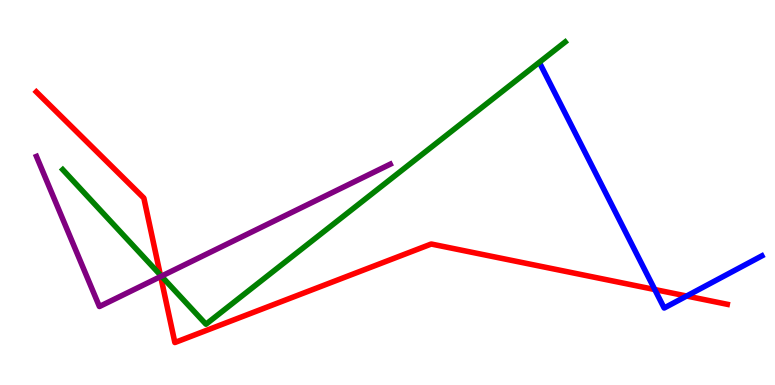[{'lines': ['blue', 'red'], 'intersections': [{'x': 8.45, 'y': 2.48}, {'x': 8.86, 'y': 2.31}]}, {'lines': ['green', 'red'], 'intersections': [{'x': 2.07, 'y': 2.86}]}, {'lines': ['purple', 'red'], 'intersections': [{'x': 2.07, 'y': 2.82}]}, {'lines': ['blue', 'green'], 'intersections': []}, {'lines': ['blue', 'purple'], 'intersections': []}, {'lines': ['green', 'purple'], 'intersections': [{'x': 2.08, 'y': 2.83}]}]